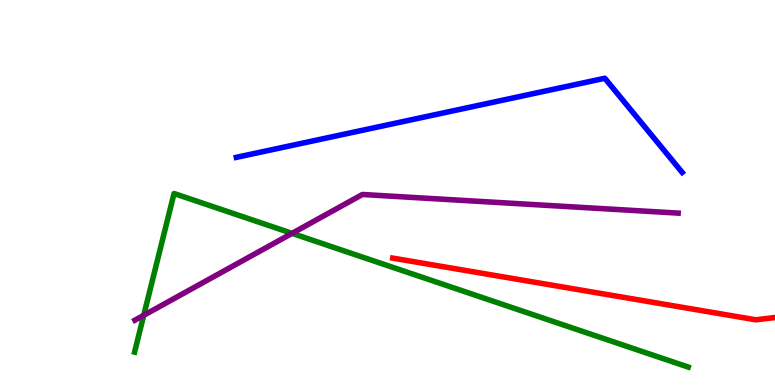[{'lines': ['blue', 'red'], 'intersections': []}, {'lines': ['green', 'red'], 'intersections': []}, {'lines': ['purple', 'red'], 'intersections': []}, {'lines': ['blue', 'green'], 'intersections': []}, {'lines': ['blue', 'purple'], 'intersections': []}, {'lines': ['green', 'purple'], 'intersections': [{'x': 1.85, 'y': 1.81}, {'x': 3.77, 'y': 3.94}]}]